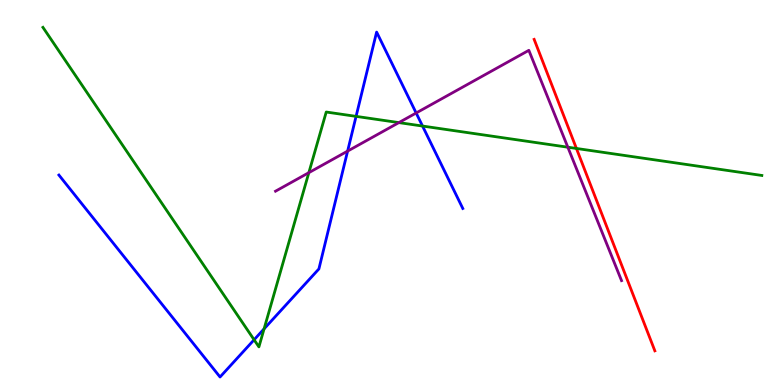[{'lines': ['blue', 'red'], 'intersections': []}, {'lines': ['green', 'red'], 'intersections': [{'x': 7.44, 'y': 6.14}]}, {'lines': ['purple', 'red'], 'intersections': []}, {'lines': ['blue', 'green'], 'intersections': [{'x': 3.28, 'y': 1.17}, {'x': 3.41, 'y': 1.46}, {'x': 4.59, 'y': 6.98}, {'x': 5.45, 'y': 6.73}]}, {'lines': ['blue', 'purple'], 'intersections': [{'x': 4.49, 'y': 6.08}, {'x': 5.37, 'y': 7.07}]}, {'lines': ['green', 'purple'], 'intersections': [{'x': 3.99, 'y': 5.52}, {'x': 5.15, 'y': 6.82}, {'x': 7.33, 'y': 6.18}]}]